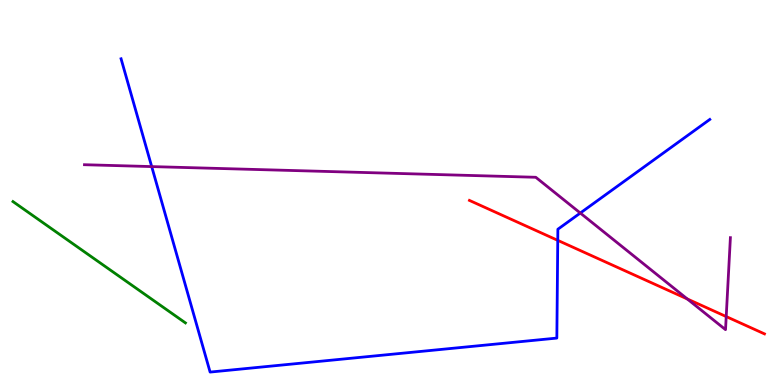[{'lines': ['blue', 'red'], 'intersections': [{'x': 7.2, 'y': 3.76}]}, {'lines': ['green', 'red'], 'intersections': []}, {'lines': ['purple', 'red'], 'intersections': [{'x': 8.87, 'y': 2.24}, {'x': 9.37, 'y': 1.78}]}, {'lines': ['blue', 'green'], 'intersections': []}, {'lines': ['blue', 'purple'], 'intersections': [{'x': 1.96, 'y': 5.67}, {'x': 7.49, 'y': 4.47}]}, {'lines': ['green', 'purple'], 'intersections': []}]